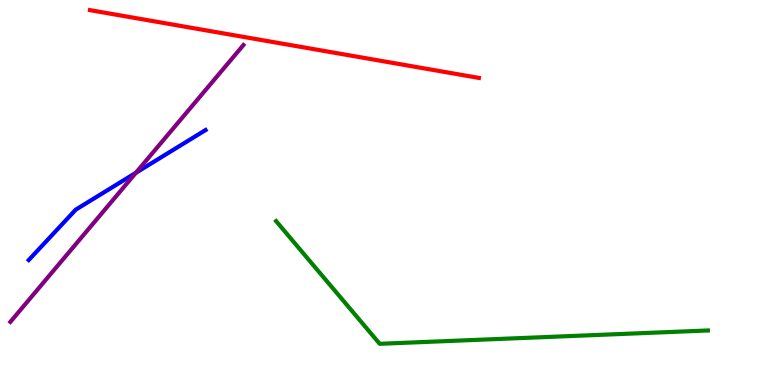[{'lines': ['blue', 'red'], 'intersections': []}, {'lines': ['green', 'red'], 'intersections': []}, {'lines': ['purple', 'red'], 'intersections': []}, {'lines': ['blue', 'green'], 'intersections': []}, {'lines': ['blue', 'purple'], 'intersections': [{'x': 1.75, 'y': 5.51}]}, {'lines': ['green', 'purple'], 'intersections': []}]